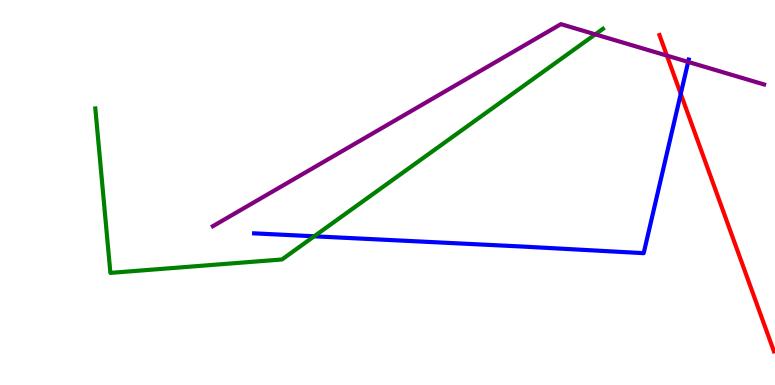[{'lines': ['blue', 'red'], 'intersections': [{'x': 8.78, 'y': 7.56}]}, {'lines': ['green', 'red'], 'intersections': []}, {'lines': ['purple', 'red'], 'intersections': [{'x': 8.61, 'y': 8.56}]}, {'lines': ['blue', 'green'], 'intersections': [{'x': 4.05, 'y': 3.86}]}, {'lines': ['blue', 'purple'], 'intersections': [{'x': 8.88, 'y': 8.39}]}, {'lines': ['green', 'purple'], 'intersections': [{'x': 7.68, 'y': 9.11}]}]